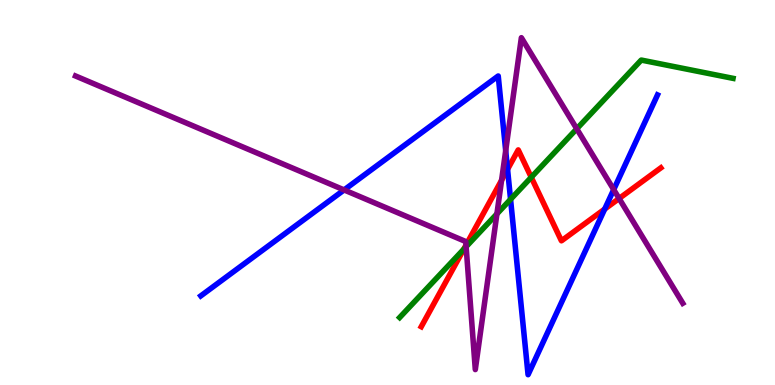[{'lines': ['blue', 'red'], 'intersections': [{'x': 6.55, 'y': 5.6}, {'x': 7.8, 'y': 4.57}]}, {'lines': ['green', 'red'], 'intersections': [{'x': 5.98, 'y': 3.53}, {'x': 6.85, 'y': 5.4}]}, {'lines': ['purple', 'red'], 'intersections': [{'x': 6.01, 'y': 3.63}, {'x': 6.47, 'y': 5.32}, {'x': 7.99, 'y': 4.84}]}, {'lines': ['blue', 'green'], 'intersections': [{'x': 6.59, 'y': 4.82}]}, {'lines': ['blue', 'purple'], 'intersections': [{'x': 4.44, 'y': 5.07}, {'x': 6.53, 'y': 6.09}, {'x': 7.92, 'y': 5.08}]}, {'lines': ['green', 'purple'], 'intersections': [{'x': 6.01, 'y': 3.59}, {'x': 6.41, 'y': 4.44}, {'x': 7.44, 'y': 6.65}]}]